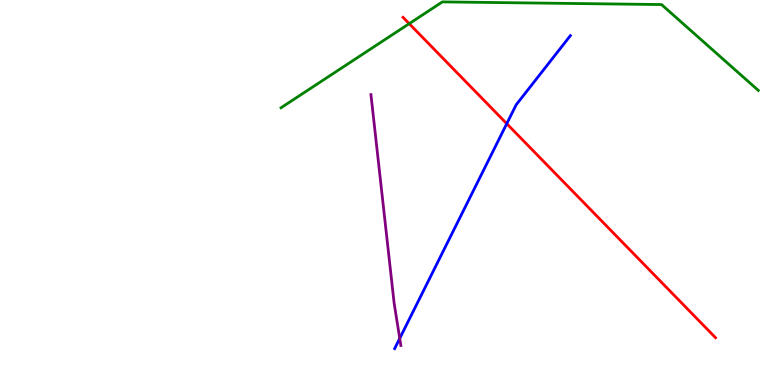[{'lines': ['blue', 'red'], 'intersections': [{'x': 6.54, 'y': 6.79}]}, {'lines': ['green', 'red'], 'intersections': [{'x': 5.28, 'y': 9.39}]}, {'lines': ['purple', 'red'], 'intersections': []}, {'lines': ['blue', 'green'], 'intersections': []}, {'lines': ['blue', 'purple'], 'intersections': [{'x': 5.16, 'y': 1.21}]}, {'lines': ['green', 'purple'], 'intersections': []}]